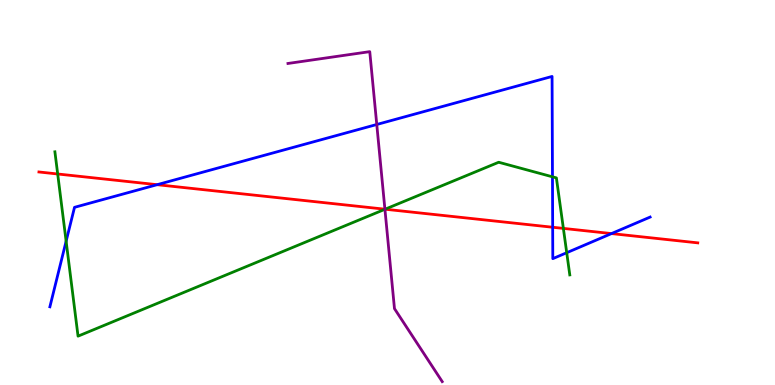[{'lines': ['blue', 'red'], 'intersections': [{'x': 2.03, 'y': 5.2}, {'x': 7.13, 'y': 4.1}, {'x': 7.89, 'y': 3.93}]}, {'lines': ['green', 'red'], 'intersections': [{'x': 0.744, 'y': 5.48}, {'x': 4.97, 'y': 4.57}, {'x': 7.27, 'y': 4.07}]}, {'lines': ['purple', 'red'], 'intersections': [{'x': 4.97, 'y': 4.57}]}, {'lines': ['blue', 'green'], 'intersections': [{'x': 0.853, 'y': 3.73}, {'x': 7.13, 'y': 5.41}, {'x': 7.31, 'y': 3.44}]}, {'lines': ['blue', 'purple'], 'intersections': [{'x': 4.86, 'y': 6.77}]}, {'lines': ['green', 'purple'], 'intersections': [{'x': 4.97, 'y': 4.56}]}]